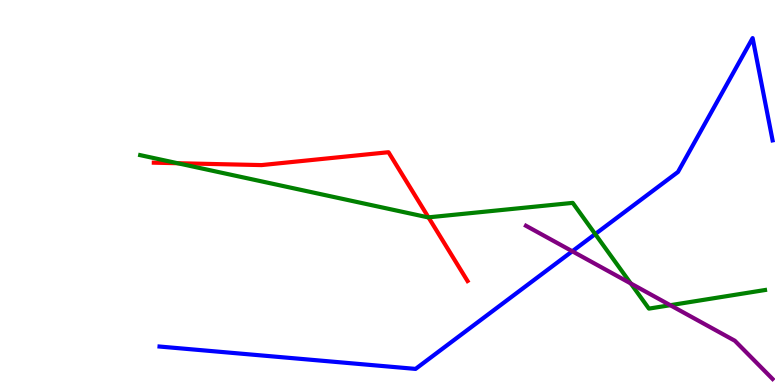[{'lines': ['blue', 'red'], 'intersections': []}, {'lines': ['green', 'red'], 'intersections': [{'x': 2.29, 'y': 5.76}, {'x': 5.53, 'y': 4.35}]}, {'lines': ['purple', 'red'], 'intersections': []}, {'lines': ['blue', 'green'], 'intersections': [{'x': 7.68, 'y': 3.92}]}, {'lines': ['blue', 'purple'], 'intersections': [{'x': 7.38, 'y': 3.47}]}, {'lines': ['green', 'purple'], 'intersections': [{'x': 8.14, 'y': 2.64}, {'x': 8.65, 'y': 2.07}]}]